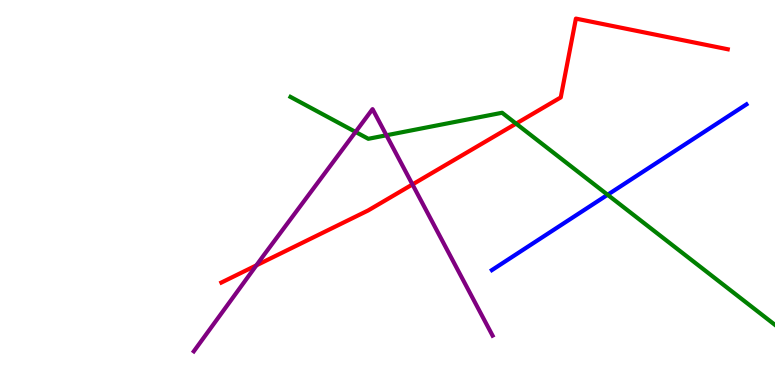[{'lines': ['blue', 'red'], 'intersections': []}, {'lines': ['green', 'red'], 'intersections': [{'x': 6.66, 'y': 6.79}]}, {'lines': ['purple', 'red'], 'intersections': [{'x': 3.31, 'y': 3.11}, {'x': 5.32, 'y': 5.21}]}, {'lines': ['blue', 'green'], 'intersections': [{'x': 7.84, 'y': 4.94}]}, {'lines': ['blue', 'purple'], 'intersections': []}, {'lines': ['green', 'purple'], 'intersections': [{'x': 4.59, 'y': 6.57}, {'x': 4.99, 'y': 6.49}]}]